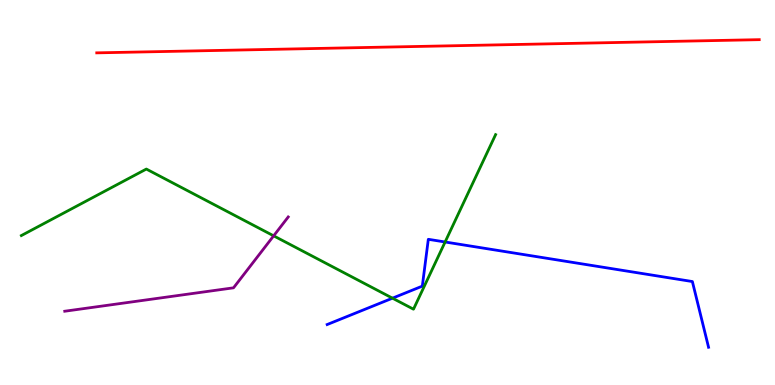[{'lines': ['blue', 'red'], 'intersections': []}, {'lines': ['green', 'red'], 'intersections': []}, {'lines': ['purple', 'red'], 'intersections': []}, {'lines': ['blue', 'green'], 'intersections': [{'x': 5.06, 'y': 2.26}, {'x': 5.74, 'y': 3.71}]}, {'lines': ['blue', 'purple'], 'intersections': []}, {'lines': ['green', 'purple'], 'intersections': [{'x': 3.53, 'y': 3.87}]}]